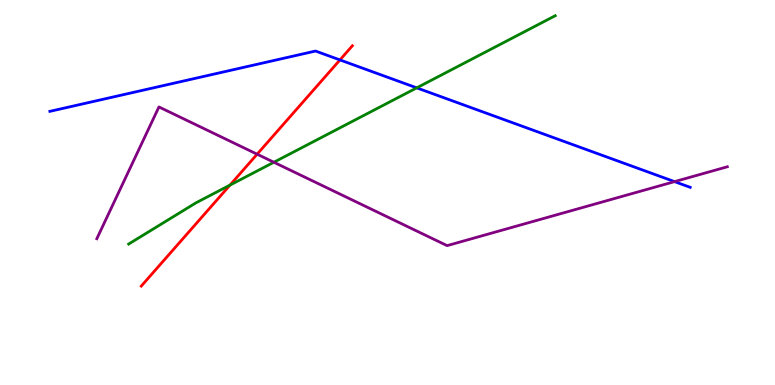[{'lines': ['blue', 'red'], 'intersections': [{'x': 4.39, 'y': 8.44}]}, {'lines': ['green', 'red'], 'intersections': [{'x': 2.97, 'y': 5.19}]}, {'lines': ['purple', 'red'], 'intersections': [{'x': 3.32, 'y': 5.99}]}, {'lines': ['blue', 'green'], 'intersections': [{'x': 5.38, 'y': 7.72}]}, {'lines': ['blue', 'purple'], 'intersections': [{'x': 8.7, 'y': 5.28}]}, {'lines': ['green', 'purple'], 'intersections': [{'x': 3.53, 'y': 5.79}]}]